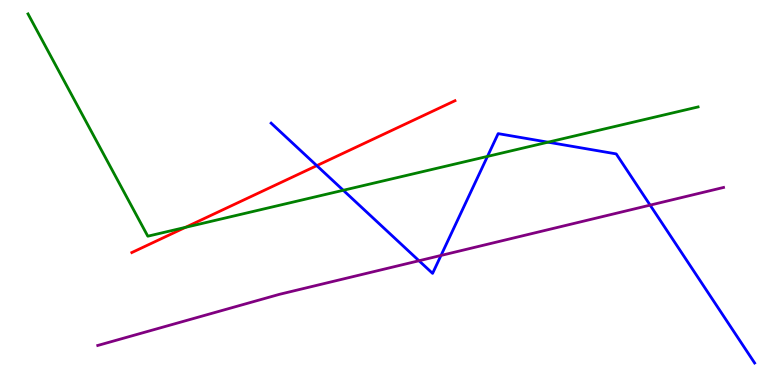[{'lines': ['blue', 'red'], 'intersections': [{'x': 4.09, 'y': 5.7}]}, {'lines': ['green', 'red'], 'intersections': [{'x': 2.39, 'y': 4.09}]}, {'lines': ['purple', 'red'], 'intersections': []}, {'lines': ['blue', 'green'], 'intersections': [{'x': 4.43, 'y': 5.06}, {'x': 6.29, 'y': 5.94}, {'x': 7.07, 'y': 6.31}]}, {'lines': ['blue', 'purple'], 'intersections': [{'x': 5.41, 'y': 3.23}, {'x': 5.69, 'y': 3.36}, {'x': 8.39, 'y': 4.67}]}, {'lines': ['green', 'purple'], 'intersections': []}]